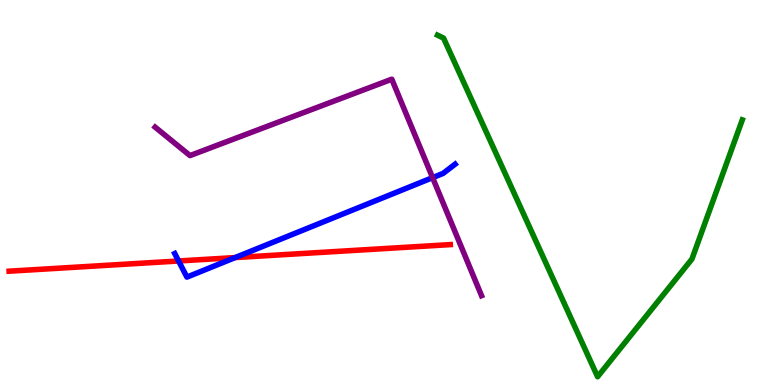[{'lines': ['blue', 'red'], 'intersections': [{'x': 2.3, 'y': 3.22}, {'x': 3.03, 'y': 3.31}]}, {'lines': ['green', 'red'], 'intersections': []}, {'lines': ['purple', 'red'], 'intersections': []}, {'lines': ['blue', 'green'], 'intersections': []}, {'lines': ['blue', 'purple'], 'intersections': [{'x': 5.58, 'y': 5.39}]}, {'lines': ['green', 'purple'], 'intersections': []}]